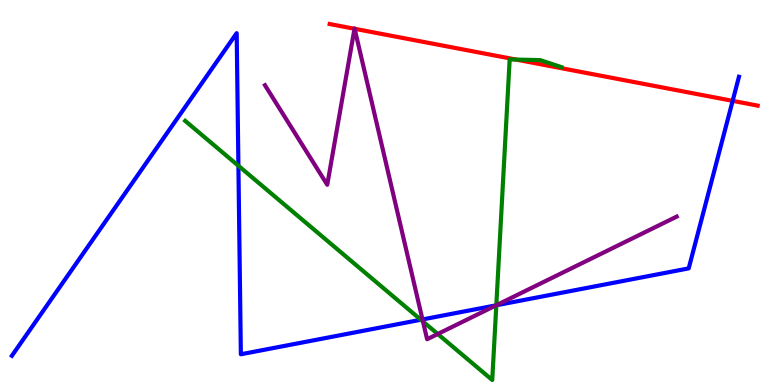[{'lines': ['blue', 'red'], 'intersections': [{'x': 9.45, 'y': 7.38}]}, {'lines': ['green', 'red'], 'intersections': [{'x': 6.66, 'y': 8.45}]}, {'lines': ['purple', 'red'], 'intersections': [{'x': 4.57, 'y': 9.25}, {'x': 4.58, 'y': 9.25}]}, {'lines': ['blue', 'green'], 'intersections': [{'x': 3.08, 'y': 5.69}, {'x': 5.43, 'y': 1.69}, {'x': 6.4, 'y': 2.07}]}, {'lines': ['blue', 'purple'], 'intersections': [{'x': 5.45, 'y': 1.7}, {'x': 6.4, 'y': 2.07}]}, {'lines': ['green', 'purple'], 'intersections': [{'x': 5.46, 'y': 1.65}, {'x': 5.65, 'y': 1.32}, {'x': 6.4, 'y': 2.07}]}]